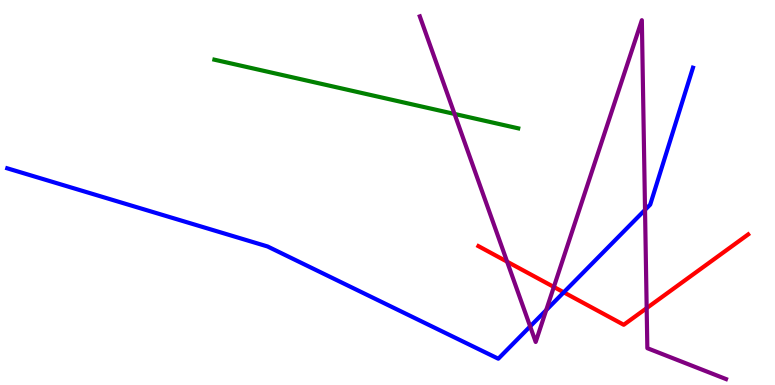[{'lines': ['blue', 'red'], 'intersections': [{'x': 7.27, 'y': 2.41}]}, {'lines': ['green', 'red'], 'intersections': []}, {'lines': ['purple', 'red'], 'intersections': [{'x': 6.54, 'y': 3.2}, {'x': 7.15, 'y': 2.55}, {'x': 8.34, 'y': 2.0}]}, {'lines': ['blue', 'green'], 'intersections': []}, {'lines': ['blue', 'purple'], 'intersections': [{'x': 6.84, 'y': 1.52}, {'x': 7.05, 'y': 1.94}, {'x': 8.32, 'y': 4.55}]}, {'lines': ['green', 'purple'], 'intersections': [{'x': 5.86, 'y': 7.04}]}]